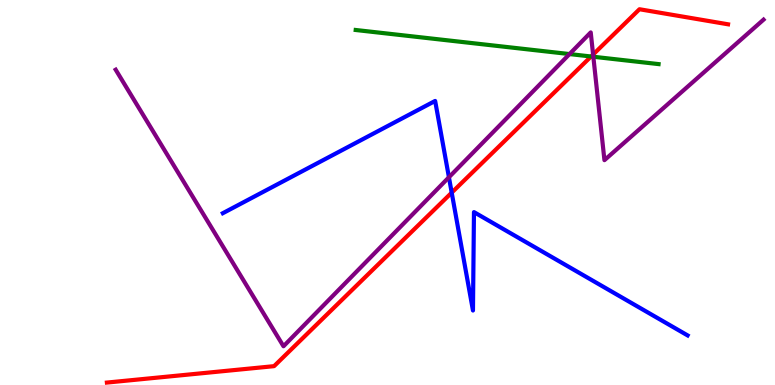[{'lines': ['blue', 'red'], 'intersections': [{'x': 5.83, 'y': 5.0}]}, {'lines': ['green', 'red'], 'intersections': [{'x': 7.63, 'y': 8.53}]}, {'lines': ['purple', 'red'], 'intersections': [{'x': 7.65, 'y': 8.58}]}, {'lines': ['blue', 'green'], 'intersections': []}, {'lines': ['blue', 'purple'], 'intersections': [{'x': 5.79, 'y': 5.4}]}, {'lines': ['green', 'purple'], 'intersections': [{'x': 7.35, 'y': 8.6}, {'x': 7.66, 'y': 8.53}]}]